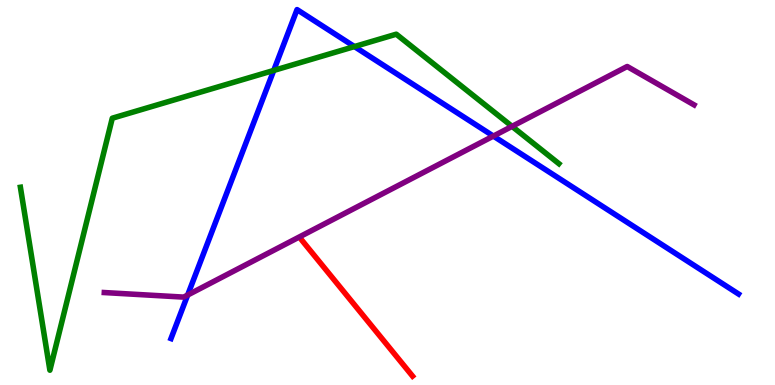[{'lines': ['blue', 'red'], 'intersections': []}, {'lines': ['green', 'red'], 'intersections': []}, {'lines': ['purple', 'red'], 'intersections': []}, {'lines': ['blue', 'green'], 'intersections': [{'x': 3.53, 'y': 8.17}, {'x': 4.57, 'y': 8.79}]}, {'lines': ['blue', 'purple'], 'intersections': [{'x': 2.42, 'y': 2.34}, {'x': 6.37, 'y': 6.47}]}, {'lines': ['green', 'purple'], 'intersections': [{'x': 6.61, 'y': 6.72}]}]